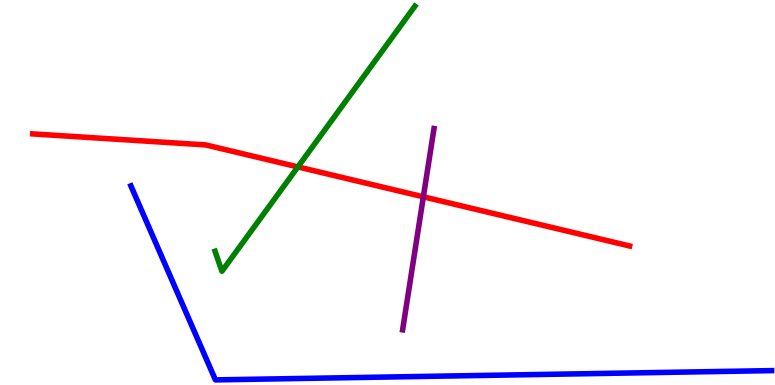[{'lines': ['blue', 'red'], 'intersections': []}, {'lines': ['green', 'red'], 'intersections': [{'x': 3.84, 'y': 5.66}]}, {'lines': ['purple', 'red'], 'intersections': [{'x': 5.46, 'y': 4.89}]}, {'lines': ['blue', 'green'], 'intersections': []}, {'lines': ['blue', 'purple'], 'intersections': []}, {'lines': ['green', 'purple'], 'intersections': []}]